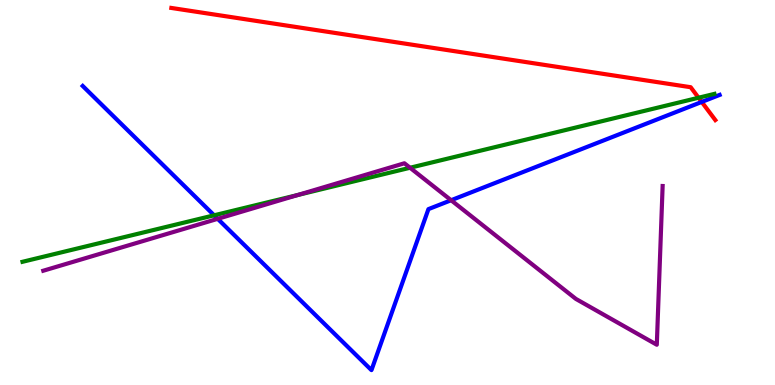[{'lines': ['blue', 'red'], 'intersections': [{'x': 9.05, 'y': 7.35}]}, {'lines': ['green', 'red'], 'intersections': [{'x': 9.01, 'y': 7.46}]}, {'lines': ['purple', 'red'], 'intersections': []}, {'lines': ['blue', 'green'], 'intersections': [{'x': 2.76, 'y': 4.41}]}, {'lines': ['blue', 'purple'], 'intersections': [{'x': 2.81, 'y': 4.32}, {'x': 5.82, 'y': 4.8}]}, {'lines': ['green', 'purple'], 'intersections': [{'x': 3.84, 'y': 4.94}, {'x': 5.29, 'y': 5.64}]}]